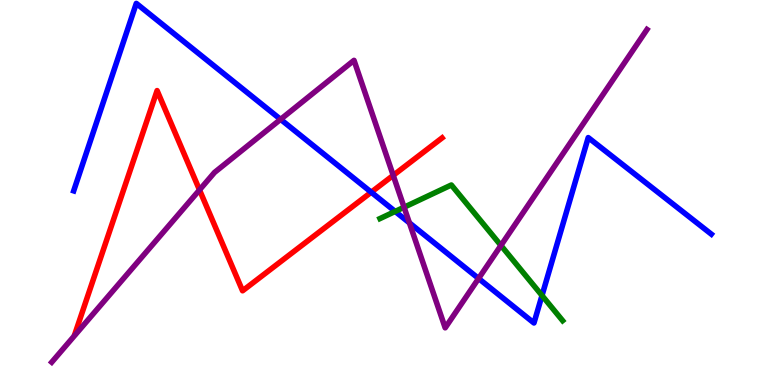[{'lines': ['blue', 'red'], 'intersections': [{'x': 4.79, 'y': 5.01}]}, {'lines': ['green', 'red'], 'intersections': []}, {'lines': ['purple', 'red'], 'intersections': [{'x': 2.57, 'y': 5.07}, {'x': 5.07, 'y': 5.45}]}, {'lines': ['blue', 'green'], 'intersections': [{'x': 5.1, 'y': 4.51}, {'x': 6.99, 'y': 2.32}]}, {'lines': ['blue', 'purple'], 'intersections': [{'x': 3.62, 'y': 6.9}, {'x': 5.28, 'y': 4.21}, {'x': 6.18, 'y': 2.77}]}, {'lines': ['green', 'purple'], 'intersections': [{'x': 5.21, 'y': 4.62}, {'x': 6.46, 'y': 3.62}]}]